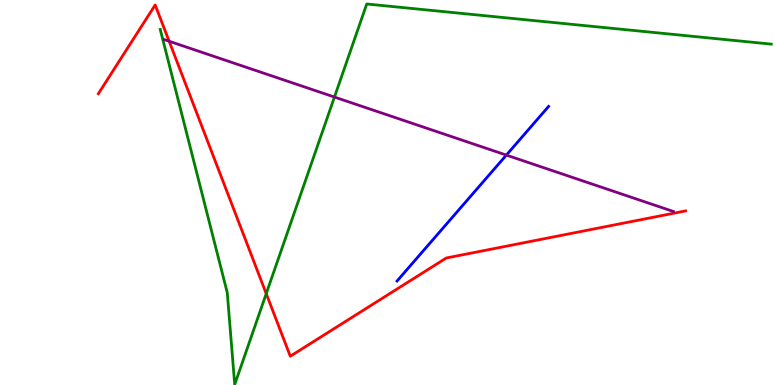[{'lines': ['blue', 'red'], 'intersections': []}, {'lines': ['green', 'red'], 'intersections': [{'x': 3.44, 'y': 2.37}]}, {'lines': ['purple', 'red'], 'intersections': [{'x': 2.18, 'y': 8.93}]}, {'lines': ['blue', 'green'], 'intersections': []}, {'lines': ['blue', 'purple'], 'intersections': [{'x': 6.53, 'y': 5.97}]}, {'lines': ['green', 'purple'], 'intersections': [{'x': 4.32, 'y': 7.48}]}]